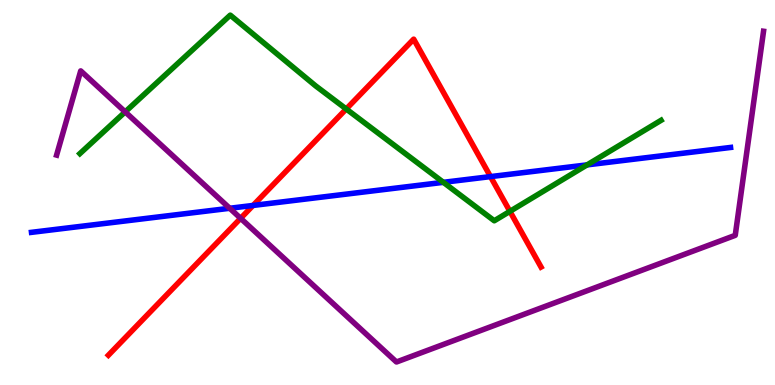[{'lines': ['blue', 'red'], 'intersections': [{'x': 3.27, 'y': 4.66}, {'x': 6.33, 'y': 5.41}]}, {'lines': ['green', 'red'], 'intersections': [{'x': 4.47, 'y': 7.17}, {'x': 6.58, 'y': 4.51}]}, {'lines': ['purple', 'red'], 'intersections': [{'x': 3.1, 'y': 4.33}]}, {'lines': ['blue', 'green'], 'intersections': [{'x': 5.72, 'y': 5.26}, {'x': 7.58, 'y': 5.72}]}, {'lines': ['blue', 'purple'], 'intersections': [{'x': 2.96, 'y': 4.59}]}, {'lines': ['green', 'purple'], 'intersections': [{'x': 1.62, 'y': 7.09}]}]